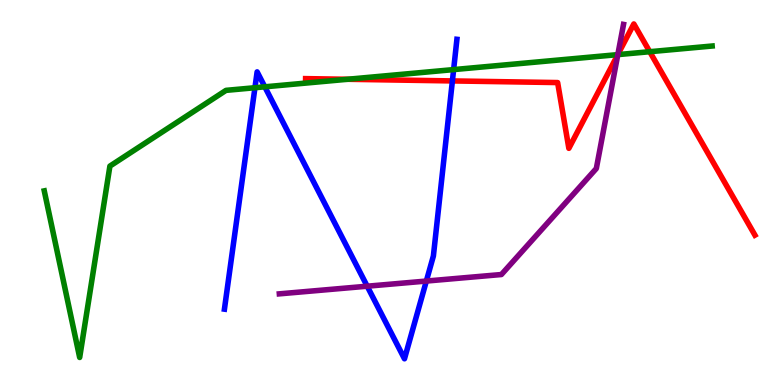[{'lines': ['blue', 'red'], 'intersections': [{'x': 5.84, 'y': 7.9}]}, {'lines': ['green', 'red'], 'intersections': [{'x': 4.48, 'y': 7.94}, {'x': 7.97, 'y': 8.58}, {'x': 8.38, 'y': 8.66}]}, {'lines': ['purple', 'red'], 'intersections': [{'x': 7.97, 'y': 8.58}]}, {'lines': ['blue', 'green'], 'intersections': [{'x': 3.29, 'y': 7.72}, {'x': 3.42, 'y': 7.74}, {'x': 5.85, 'y': 8.19}]}, {'lines': ['blue', 'purple'], 'intersections': [{'x': 4.74, 'y': 2.57}, {'x': 5.5, 'y': 2.7}]}, {'lines': ['green', 'purple'], 'intersections': [{'x': 7.97, 'y': 8.58}]}]